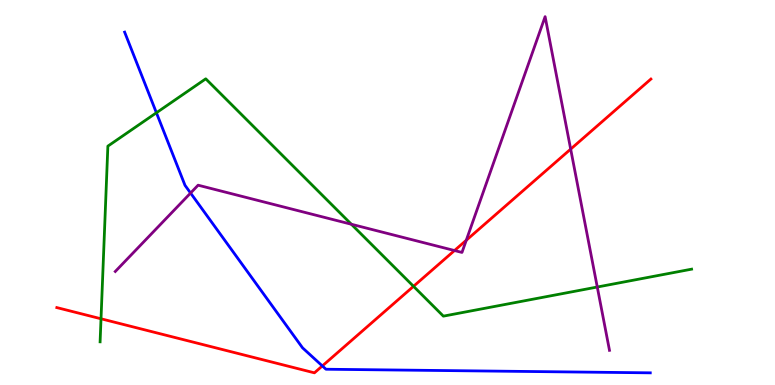[{'lines': ['blue', 'red'], 'intersections': [{'x': 4.16, 'y': 0.495}]}, {'lines': ['green', 'red'], 'intersections': [{'x': 1.3, 'y': 1.72}, {'x': 5.34, 'y': 2.56}]}, {'lines': ['purple', 'red'], 'intersections': [{'x': 5.86, 'y': 3.49}, {'x': 6.02, 'y': 3.76}, {'x': 7.36, 'y': 6.13}]}, {'lines': ['blue', 'green'], 'intersections': [{'x': 2.02, 'y': 7.07}]}, {'lines': ['blue', 'purple'], 'intersections': [{'x': 2.46, 'y': 4.99}]}, {'lines': ['green', 'purple'], 'intersections': [{'x': 4.53, 'y': 4.18}, {'x': 7.71, 'y': 2.55}]}]